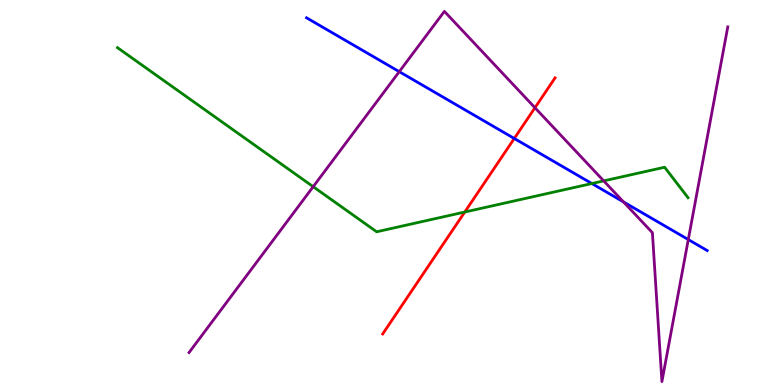[{'lines': ['blue', 'red'], 'intersections': [{'x': 6.64, 'y': 6.4}]}, {'lines': ['green', 'red'], 'intersections': [{'x': 6.0, 'y': 4.49}]}, {'lines': ['purple', 'red'], 'intersections': [{'x': 6.9, 'y': 7.2}]}, {'lines': ['blue', 'green'], 'intersections': [{'x': 7.64, 'y': 5.23}]}, {'lines': ['blue', 'purple'], 'intersections': [{'x': 5.15, 'y': 8.14}, {'x': 8.04, 'y': 4.76}, {'x': 8.88, 'y': 3.78}]}, {'lines': ['green', 'purple'], 'intersections': [{'x': 4.04, 'y': 5.15}, {'x': 7.79, 'y': 5.3}]}]